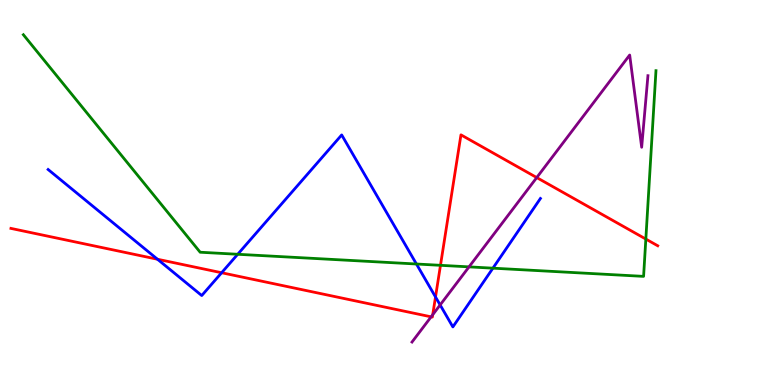[{'lines': ['blue', 'red'], 'intersections': [{'x': 2.03, 'y': 3.27}, {'x': 2.86, 'y': 2.92}, {'x': 5.62, 'y': 2.29}]}, {'lines': ['green', 'red'], 'intersections': [{'x': 5.68, 'y': 3.11}, {'x': 8.33, 'y': 3.79}]}, {'lines': ['purple', 'red'], 'intersections': [{'x': 5.56, 'y': 1.77}, {'x': 5.58, 'y': 1.83}, {'x': 6.93, 'y': 5.39}]}, {'lines': ['blue', 'green'], 'intersections': [{'x': 3.07, 'y': 3.4}, {'x': 5.37, 'y': 3.14}, {'x': 6.36, 'y': 3.03}]}, {'lines': ['blue', 'purple'], 'intersections': [{'x': 5.68, 'y': 2.08}]}, {'lines': ['green', 'purple'], 'intersections': [{'x': 6.05, 'y': 3.07}]}]